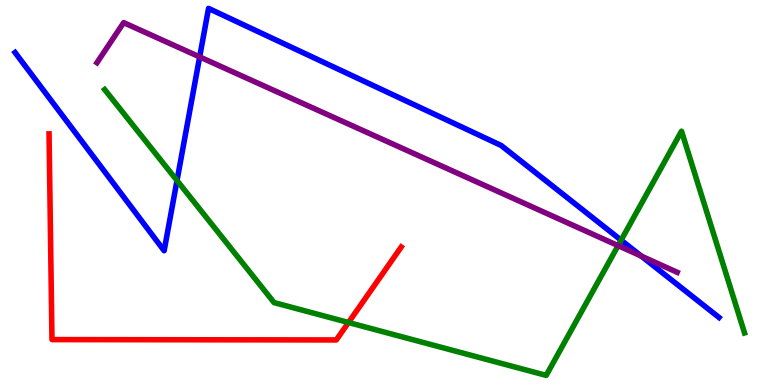[{'lines': ['blue', 'red'], 'intersections': []}, {'lines': ['green', 'red'], 'intersections': [{'x': 4.5, 'y': 1.62}]}, {'lines': ['purple', 'red'], 'intersections': []}, {'lines': ['blue', 'green'], 'intersections': [{'x': 2.28, 'y': 5.31}, {'x': 8.01, 'y': 3.76}]}, {'lines': ['blue', 'purple'], 'intersections': [{'x': 2.58, 'y': 8.52}, {'x': 8.27, 'y': 3.35}]}, {'lines': ['green', 'purple'], 'intersections': [{'x': 7.98, 'y': 3.62}]}]